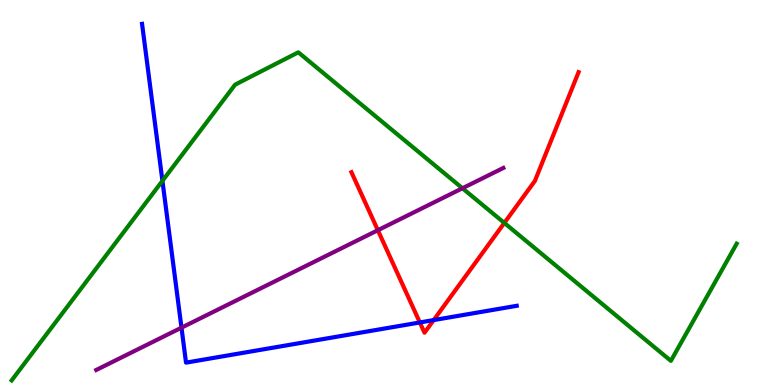[{'lines': ['blue', 'red'], 'intersections': [{'x': 5.42, 'y': 1.62}, {'x': 5.6, 'y': 1.69}]}, {'lines': ['green', 'red'], 'intersections': [{'x': 6.51, 'y': 4.21}]}, {'lines': ['purple', 'red'], 'intersections': [{'x': 4.88, 'y': 4.02}]}, {'lines': ['blue', 'green'], 'intersections': [{'x': 2.1, 'y': 5.3}]}, {'lines': ['blue', 'purple'], 'intersections': [{'x': 2.34, 'y': 1.49}]}, {'lines': ['green', 'purple'], 'intersections': [{'x': 5.97, 'y': 5.11}]}]